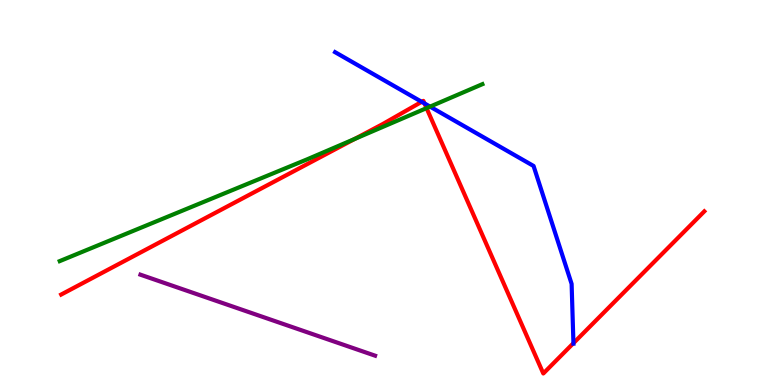[{'lines': ['blue', 'red'], 'intersections': [{'x': 5.44, 'y': 7.36}, {'x': 5.48, 'y': 7.31}, {'x': 7.4, 'y': 1.09}]}, {'lines': ['green', 'red'], 'intersections': [{'x': 4.58, 'y': 6.39}, {'x': 5.5, 'y': 7.19}]}, {'lines': ['purple', 'red'], 'intersections': []}, {'lines': ['blue', 'green'], 'intersections': [{'x': 5.55, 'y': 7.23}]}, {'lines': ['blue', 'purple'], 'intersections': []}, {'lines': ['green', 'purple'], 'intersections': []}]